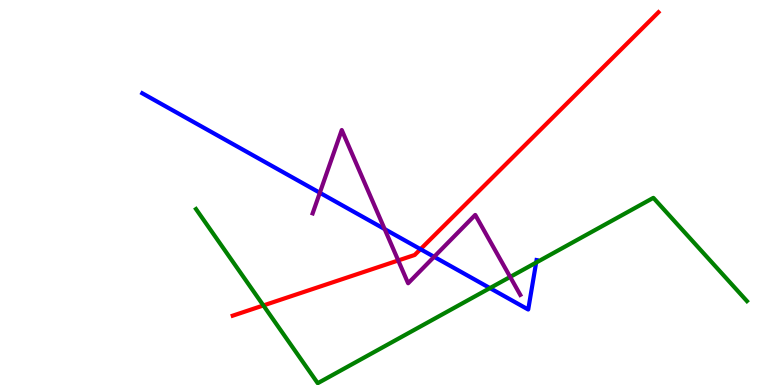[{'lines': ['blue', 'red'], 'intersections': [{'x': 5.43, 'y': 3.53}]}, {'lines': ['green', 'red'], 'intersections': [{'x': 3.4, 'y': 2.07}]}, {'lines': ['purple', 'red'], 'intersections': [{'x': 5.14, 'y': 3.23}]}, {'lines': ['blue', 'green'], 'intersections': [{'x': 6.32, 'y': 2.52}, {'x': 6.92, 'y': 3.18}]}, {'lines': ['blue', 'purple'], 'intersections': [{'x': 4.13, 'y': 4.99}, {'x': 4.96, 'y': 4.05}, {'x': 5.6, 'y': 3.33}]}, {'lines': ['green', 'purple'], 'intersections': [{'x': 6.58, 'y': 2.81}]}]